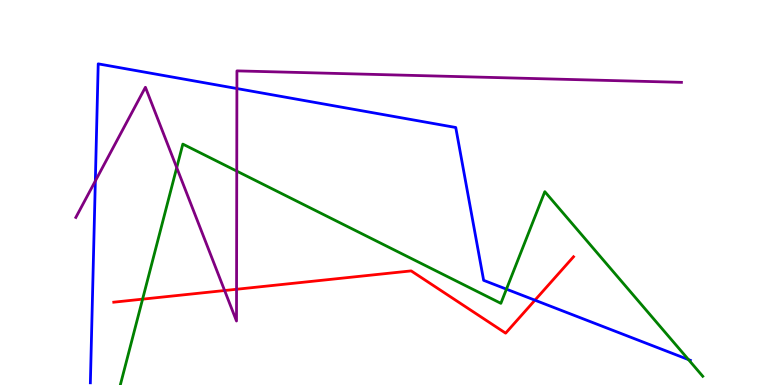[{'lines': ['blue', 'red'], 'intersections': [{'x': 6.9, 'y': 2.2}]}, {'lines': ['green', 'red'], 'intersections': [{'x': 1.84, 'y': 2.23}]}, {'lines': ['purple', 'red'], 'intersections': [{'x': 2.9, 'y': 2.45}, {'x': 3.05, 'y': 2.49}]}, {'lines': ['blue', 'green'], 'intersections': [{'x': 6.53, 'y': 2.49}, {'x': 8.88, 'y': 0.66}]}, {'lines': ['blue', 'purple'], 'intersections': [{'x': 1.23, 'y': 5.3}, {'x': 3.06, 'y': 7.7}]}, {'lines': ['green', 'purple'], 'intersections': [{'x': 2.28, 'y': 5.65}, {'x': 3.05, 'y': 5.56}]}]